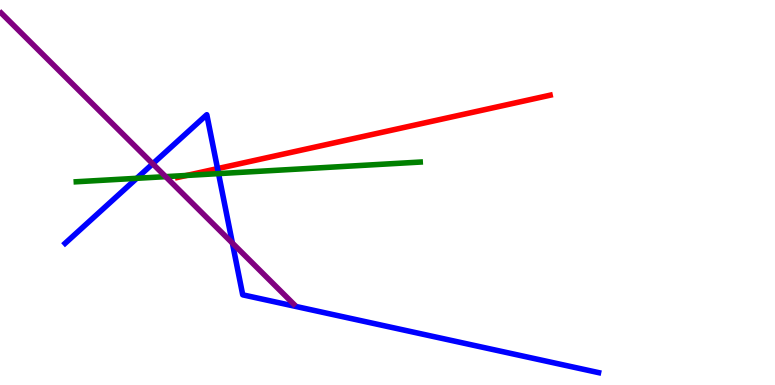[{'lines': ['blue', 'red'], 'intersections': [{'x': 2.81, 'y': 5.62}]}, {'lines': ['green', 'red'], 'intersections': [{'x': 2.41, 'y': 5.44}]}, {'lines': ['purple', 'red'], 'intersections': []}, {'lines': ['blue', 'green'], 'intersections': [{'x': 1.76, 'y': 5.37}, {'x': 2.82, 'y': 5.49}]}, {'lines': ['blue', 'purple'], 'intersections': [{'x': 1.97, 'y': 5.75}, {'x': 3.0, 'y': 3.69}]}, {'lines': ['green', 'purple'], 'intersections': [{'x': 2.14, 'y': 5.41}]}]